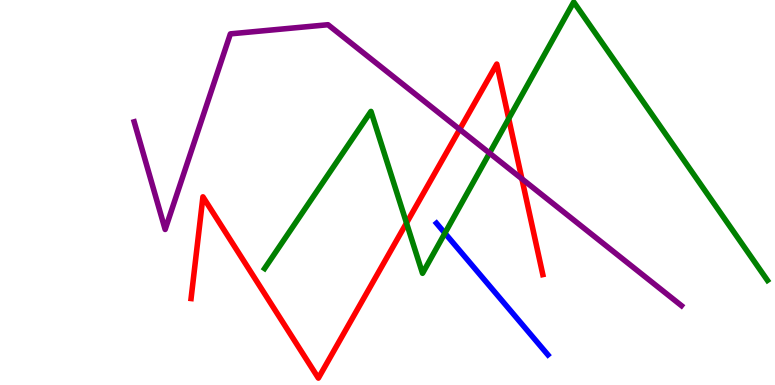[{'lines': ['blue', 'red'], 'intersections': []}, {'lines': ['green', 'red'], 'intersections': [{'x': 5.25, 'y': 4.21}, {'x': 6.56, 'y': 6.92}]}, {'lines': ['purple', 'red'], 'intersections': [{'x': 5.93, 'y': 6.64}, {'x': 6.73, 'y': 5.36}]}, {'lines': ['blue', 'green'], 'intersections': [{'x': 5.74, 'y': 3.94}]}, {'lines': ['blue', 'purple'], 'intersections': []}, {'lines': ['green', 'purple'], 'intersections': [{'x': 6.32, 'y': 6.02}]}]